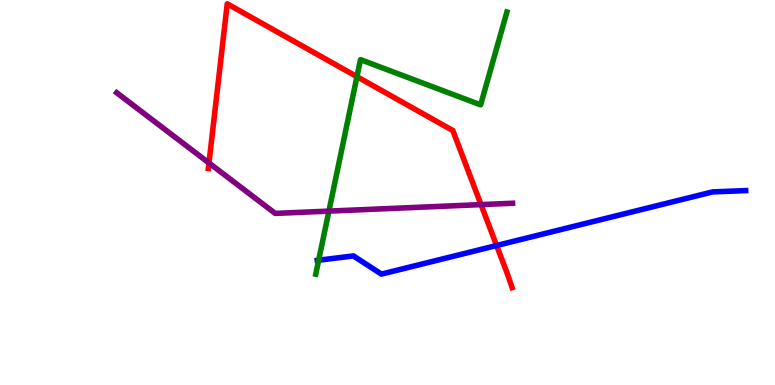[{'lines': ['blue', 'red'], 'intersections': [{'x': 6.41, 'y': 3.62}]}, {'lines': ['green', 'red'], 'intersections': [{'x': 4.61, 'y': 8.01}]}, {'lines': ['purple', 'red'], 'intersections': [{'x': 2.7, 'y': 5.77}, {'x': 6.21, 'y': 4.69}]}, {'lines': ['blue', 'green'], 'intersections': [{'x': 4.11, 'y': 3.24}]}, {'lines': ['blue', 'purple'], 'intersections': []}, {'lines': ['green', 'purple'], 'intersections': [{'x': 4.24, 'y': 4.52}]}]